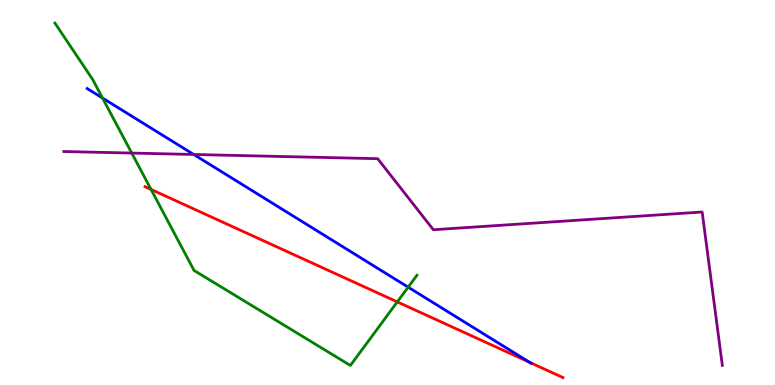[{'lines': ['blue', 'red'], 'intersections': [{'x': 6.83, 'y': 0.588}]}, {'lines': ['green', 'red'], 'intersections': [{'x': 1.95, 'y': 5.08}, {'x': 5.13, 'y': 2.16}]}, {'lines': ['purple', 'red'], 'intersections': []}, {'lines': ['blue', 'green'], 'intersections': [{'x': 1.32, 'y': 7.45}, {'x': 5.27, 'y': 2.54}]}, {'lines': ['blue', 'purple'], 'intersections': [{'x': 2.5, 'y': 5.99}]}, {'lines': ['green', 'purple'], 'intersections': [{'x': 1.7, 'y': 6.02}]}]